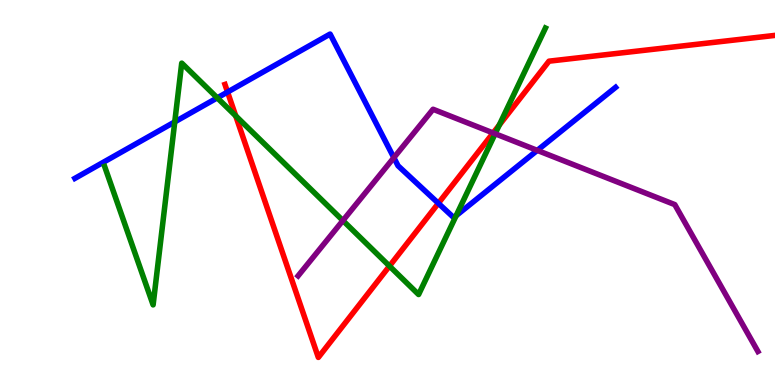[{'lines': ['blue', 'red'], 'intersections': [{'x': 2.94, 'y': 7.61}, {'x': 5.66, 'y': 4.72}]}, {'lines': ['green', 'red'], 'intersections': [{'x': 3.04, 'y': 6.99}, {'x': 5.03, 'y': 3.09}, {'x': 6.44, 'y': 6.75}]}, {'lines': ['purple', 'red'], 'intersections': [{'x': 6.36, 'y': 6.55}]}, {'lines': ['blue', 'green'], 'intersections': [{'x': 2.26, 'y': 6.83}, {'x': 2.8, 'y': 7.46}, {'x': 5.89, 'y': 4.4}]}, {'lines': ['blue', 'purple'], 'intersections': [{'x': 5.08, 'y': 5.9}, {'x': 6.93, 'y': 6.09}]}, {'lines': ['green', 'purple'], 'intersections': [{'x': 4.42, 'y': 4.27}, {'x': 6.39, 'y': 6.53}]}]